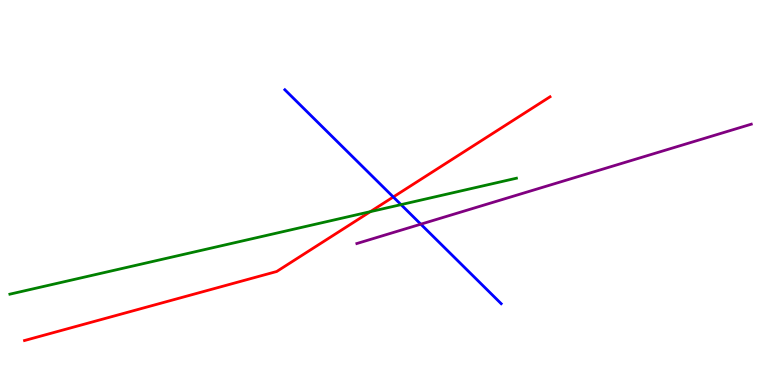[{'lines': ['blue', 'red'], 'intersections': [{'x': 5.07, 'y': 4.88}]}, {'lines': ['green', 'red'], 'intersections': [{'x': 4.78, 'y': 4.5}]}, {'lines': ['purple', 'red'], 'intersections': []}, {'lines': ['blue', 'green'], 'intersections': [{'x': 5.17, 'y': 4.68}]}, {'lines': ['blue', 'purple'], 'intersections': [{'x': 5.43, 'y': 4.18}]}, {'lines': ['green', 'purple'], 'intersections': []}]